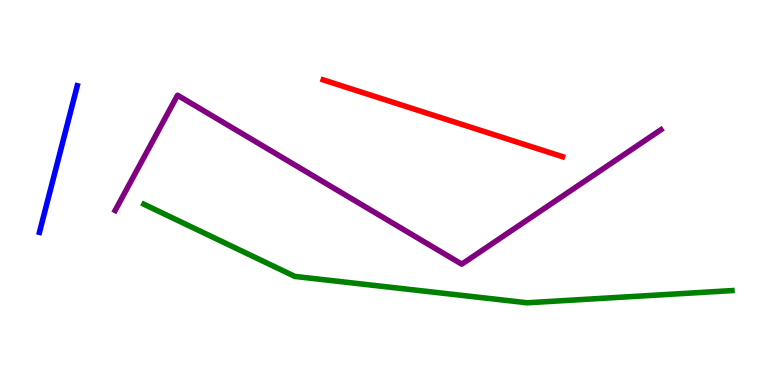[{'lines': ['blue', 'red'], 'intersections': []}, {'lines': ['green', 'red'], 'intersections': []}, {'lines': ['purple', 'red'], 'intersections': []}, {'lines': ['blue', 'green'], 'intersections': []}, {'lines': ['blue', 'purple'], 'intersections': []}, {'lines': ['green', 'purple'], 'intersections': []}]